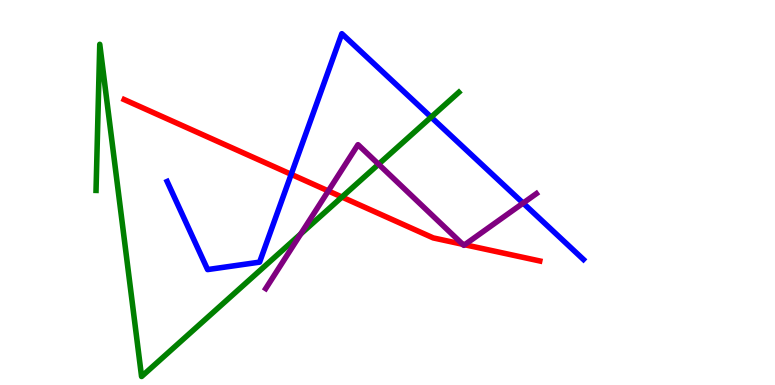[{'lines': ['blue', 'red'], 'intersections': [{'x': 3.76, 'y': 5.47}]}, {'lines': ['green', 'red'], 'intersections': [{'x': 4.41, 'y': 4.88}]}, {'lines': ['purple', 'red'], 'intersections': [{'x': 4.24, 'y': 5.04}, {'x': 5.97, 'y': 3.65}, {'x': 6.0, 'y': 3.64}]}, {'lines': ['blue', 'green'], 'intersections': [{'x': 5.56, 'y': 6.96}]}, {'lines': ['blue', 'purple'], 'intersections': [{'x': 6.75, 'y': 4.72}]}, {'lines': ['green', 'purple'], 'intersections': [{'x': 3.88, 'y': 3.92}, {'x': 4.88, 'y': 5.73}]}]